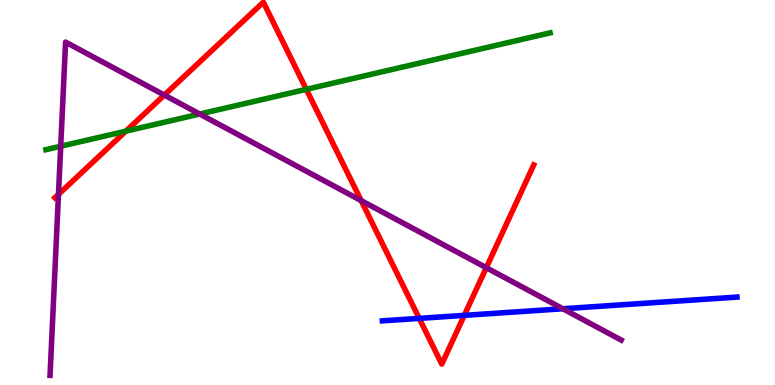[{'lines': ['blue', 'red'], 'intersections': [{'x': 5.41, 'y': 1.73}, {'x': 5.99, 'y': 1.81}]}, {'lines': ['green', 'red'], 'intersections': [{'x': 1.62, 'y': 6.59}, {'x': 3.95, 'y': 7.68}]}, {'lines': ['purple', 'red'], 'intersections': [{'x': 0.755, 'y': 4.95}, {'x': 2.12, 'y': 7.53}, {'x': 4.66, 'y': 4.79}, {'x': 6.27, 'y': 3.05}]}, {'lines': ['blue', 'green'], 'intersections': []}, {'lines': ['blue', 'purple'], 'intersections': [{'x': 7.26, 'y': 1.98}]}, {'lines': ['green', 'purple'], 'intersections': [{'x': 0.783, 'y': 6.2}, {'x': 2.58, 'y': 7.04}]}]